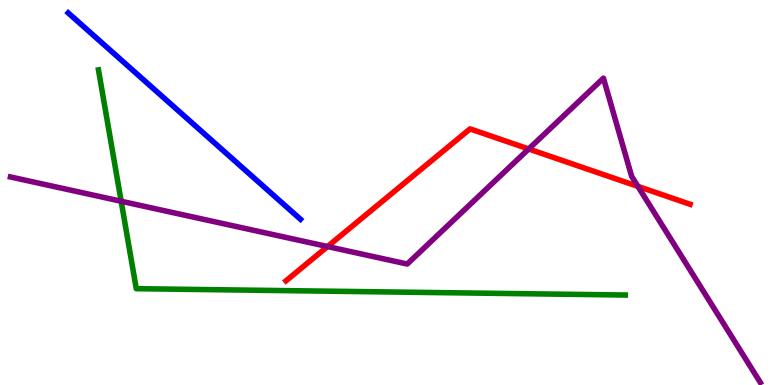[{'lines': ['blue', 'red'], 'intersections': []}, {'lines': ['green', 'red'], 'intersections': []}, {'lines': ['purple', 'red'], 'intersections': [{'x': 4.23, 'y': 3.6}, {'x': 6.82, 'y': 6.13}, {'x': 8.23, 'y': 5.16}]}, {'lines': ['blue', 'green'], 'intersections': []}, {'lines': ['blue', 'purple'], 'intersections': []}, {'lines': ['green', 'purple'], 'intersections': [{'x': 1.56, 'y': 4.77}]}]